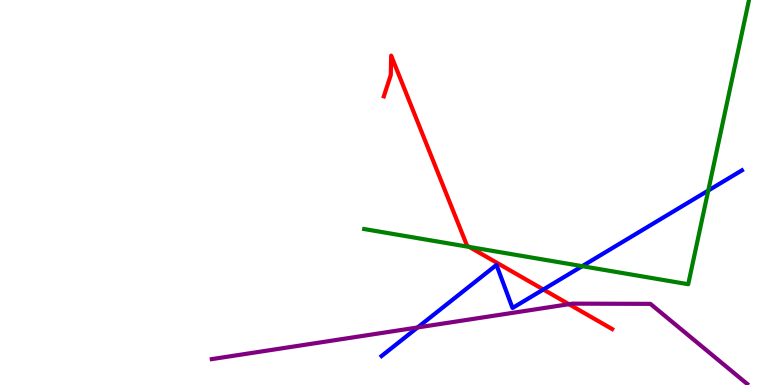[{'lines': ['blue', 'red'], 'intersections': [{'x': 7.01, 'y': 2.48}]}, {'lines': ['green', 'red'], 'intersections': [{'x': 6.06, 'y': 3.59}]}, {'lines': ['purple', 'red'], 'intersections': [{'x': 7.34, 'y': 2.1}]}, {'lines': ['blue', 'green'], 'intersections': [{'x': 7.51, 'y': 3.09}, {'x': 9.14, 'y': 5.05}]}, {'lines': ['blue', 'purple'], 'intersections': [{'x': 5.39, 'y': 1.49}]}, {'lines': ['green', 'purple'], 'intersections': []}]